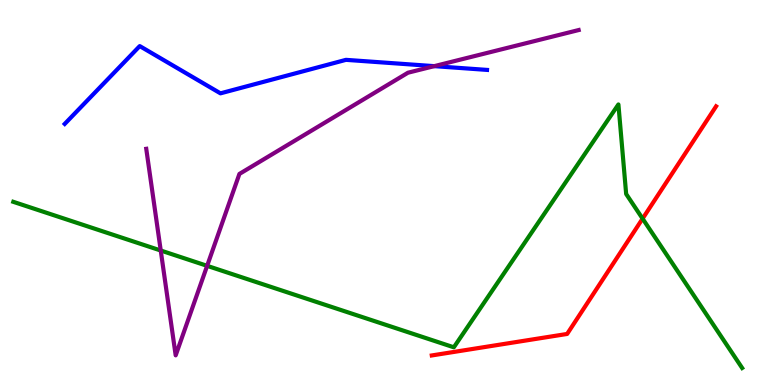[{'lines': ['blue', 'red'], 'intersections': []}, {'lines': ['green', 'red'], 'intersections': [{'x': 8.29, 'y': 4.32}]}, {'lines': ['purple', 'red'], 'intersections': []}, {'lines': ['blue', 'green'], 'intersections': []}, {'lines': ['blue', 'purple'], 'intersections': [{'x': 5.6, 'y': 8.28}]}, {'lines': ['green', 'purple'], 'intersections': [{'x': 2.07, 'y': 3.49}, {'x': 2.67, 'y': 3.1}]}]